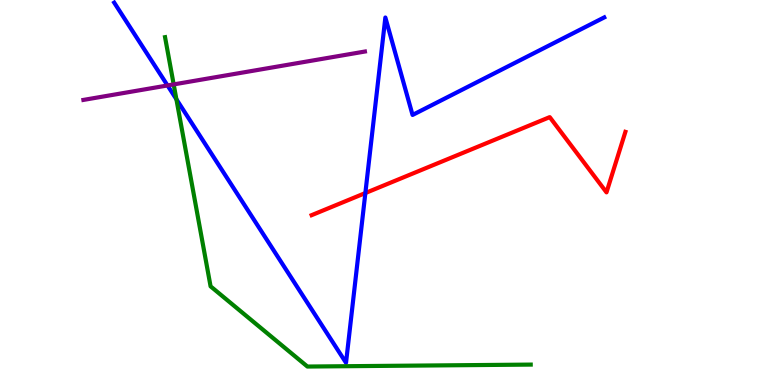[{'lines': ['blue', 'red'], 'intersections': [{'x': 4.71, 'y': 4.99}]}, {'lines': ['green', 'red'], 'intersections': []}, {'lines': ['purple', 'red'], 'intersections': []}, {'lines': ['blue', 'green'], 'intersections': [{'x': 2.28, 'y': 7.42}]}, {'lines': ['blue', 'purple'], 'intersections': [{'x': 2.16, 'y': 7.78}]}, {'lines': ['green', 'purple'], 'intersections': [{'x': 2.24, 'y': 7.81}]}]